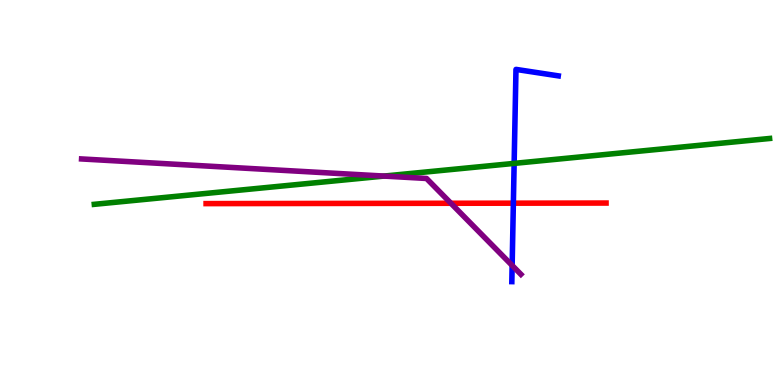[{'lines': ['blue', 'red'], 'intersections': [{'x': 6.62, 'y': 4.72}]}, {'lines': ['green', 'red'], 'intersections': []}, {'lines': ['purple', 'red'], 'intersections': [{'x': 5.82, 'y': 4.72}]}, {'lines': ['blue', 'green'], 'intersections': [{'x': 6.63, 'y': 5.76}]}, {'lines': ['blue', 'purple'], 'intersections': [{'x': 6.61, 'y': 3.11}]}, {'lines': ['green', 'purple'], 'intersections': [{'x': 4.96, 'y': 5.43}]}]